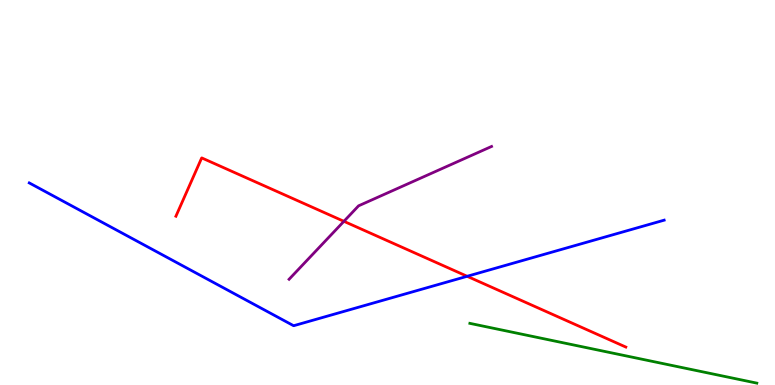[{'lines': ['blue', 'red'], 'intersections': [{'x': 6.03, 'y': 2.82}]}, {'lines': ['green', 'red'], 'intersections': []}, {'lines': ['purple', 'red'], 'intersections': [{'x': 4.44, 'y': 4.25}]}, {'lines': ['blue', 'green'], 'intersections': []}, {'lines': ['blue', 'purple'], 'intersections': []}, {'lines': ['green', 'purple'], 'intersections': []}]